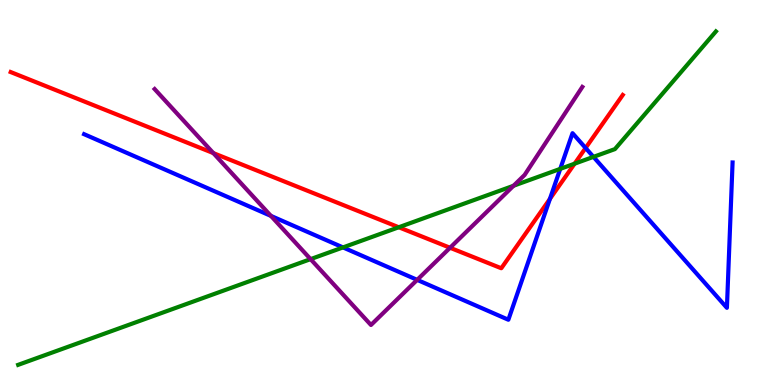[{'lines': ['blue', 'red'], 'intersections': [{'x': 7.1, 'y': 4.83}, {'x': 7.56, 'y': 6.16}]}, {'lines': ['green', 'red'], 'intersections': [{'x': 5.15, 'y': 4.1}, {'x': 7.41, 'y': 5.75}]}, {'lines': ['purple', 'red'], 'intersections': [{'x': 2.75, 'y': 6.02}, {'x': 5.81, 'y': 3.56}]}, {'lines': ['blue', 'green'], 'intersections': [{'x': 4.43, 'y': 3.57}, {'x': 7.23, 'y': 5.61}, {'x': 7.66, 'y': 5.93}]}, {'lines': ['blue', 'purple'], 'intersections': [{'x': 3.5, 'y': 4.39}, {'x': 5.38, 'y': 2.73}]}, {'lines': ['green', 'purple'], 'intersections': [{'x': 4.01, 'y': 3.27}, {'x': 6.63, 'y': 5.18}]}]